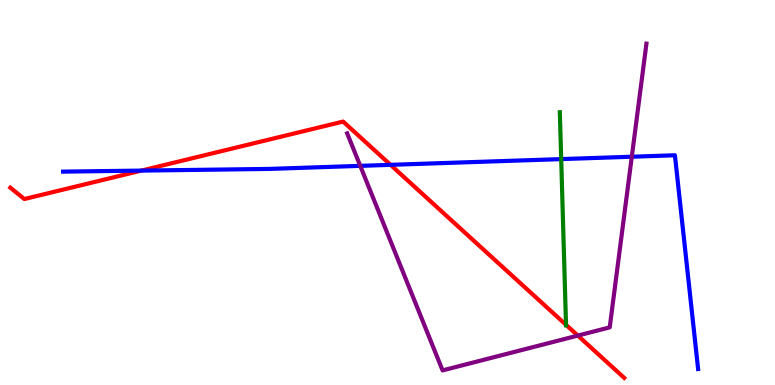[{'lines': ['blue', 'red'], 'intersections': [{'x': 1.82, 'y': 5.57}, {'x': 5.04, 'y': 5.72}]}, {'lines': ['green', 'red'], 'intersections': [{'x': 7.3, 'y': 1.56}]}, {'lines': ['purple', 'red'], 'intersections': [{'x': 7.46, 'y': 1.28}]}, {'lines': ['blue', 'green'], 'intersections': [{'x': 7.24, 'y': 5.87}]}, {'lines': ['blue', 'purple'], 'intersections': [{'x': 4.65, 'y': 5.69}, {'x': 8.15, 'y': 5.93}]}, {'lines': ['green', 'purple'], 'intersections': []}]